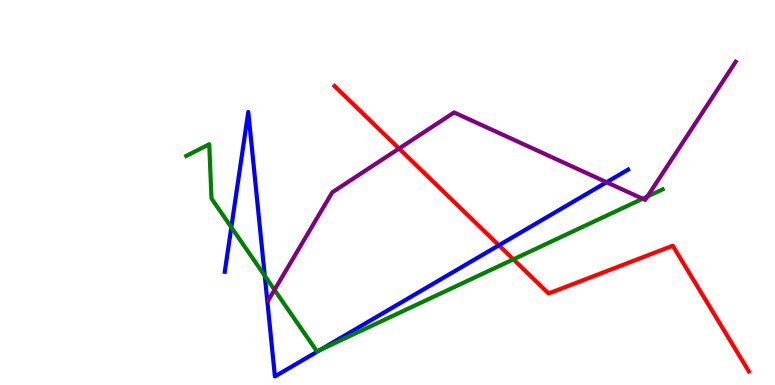[{'lines': ['blue', 'red'], 'intersections': [{'x': 6.44, 'y': 3.63}]}, {'lines': ['green', 'red'], 'intersections': [{'x': 6.62, 'y': 3.26}]}, {'lines': ['purple', 'red'], 'intersections': [{'x': 5.15, 'y': 6.14}]}, {'lines': ['blue', 'green'], 'intersections': [{'x': 2.98, 'y': 4.1}, {'x': 3.42, 'y': 2.84}, {'x': 4.13, 'y': 0.911}]}, {'lines': ['blue', 'purple'], 'intersections': [{'x': 7.83, 'y': 5.27}]}, {'lines': ['green', 'purple'], 'intersections': [{'x': 3.54, 'y': 2.47}, {'x': 8.29, 'y': 4.84}, {'x': 8.35, 'y': 4.9}]}]